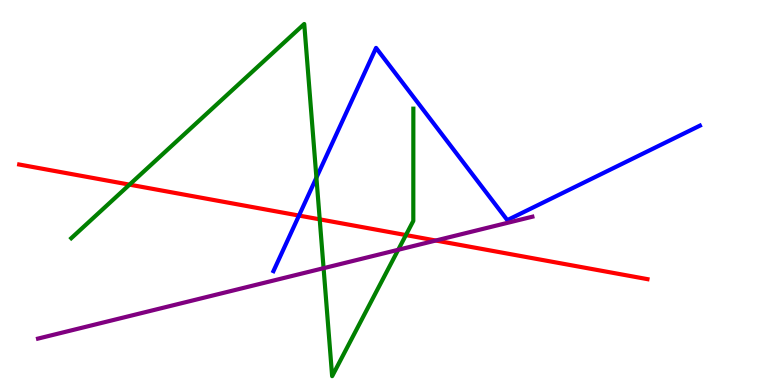[{'lines': ['blue', 'red'], 'intersections': [{'x': 3.86, 'y': 4.4}]}, {'lines': ['green', 'red'], 'intersections': [{'x': 1.67, 'y': 5.2}, {'x': 4.13, 'y': 4.3}, {'x': 5.24, 'y': 3.89}]}, {'lines': ['purple', 'red'], 'intersections': [{'x': 5.62, 'y': 3.75}]}, {'lines': ['blue', 'green'], 'intersections': [{'x': 4.08, 'y': 5.39}]}, {'lines': ['blue', 'purple'], 'intersections': []}, {'lines': ['green', 'purple'], 'intersections': [{'x': 4.18, 'y': 3.03}, {'x': 5.14, 'y': 3.51}]}]